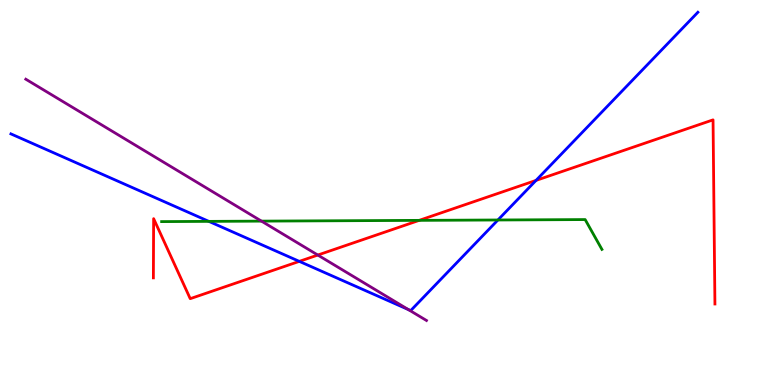[{'lines': ['blue', 'red'], 'intersections': [{'x': 3.86, 'y': 3.21}, {'x': 6.92, 'y': 5.31}]}, {'lines': ['green', 'red'], 'intersections': [{'x': 5.41, 'y': 4.28}]}, {'lines': ['purple', 'red'], 'intersections': [{'x': 4.1, 'y': 3.38}]}, {'lines': ['blue', 'green'], 'intersections': [{'x': 2.69, 'y': 4.25}, {'x': 6.42, 'y': 4.29}]}, {'lines': ['blue', 'purple'], 'intersections': [{'x': 5.27, 'y': 1.96}]}, {'lines': ['green', 'purple'], 'intersections': [{'x': 3.37, 'y': 4.26}]}]